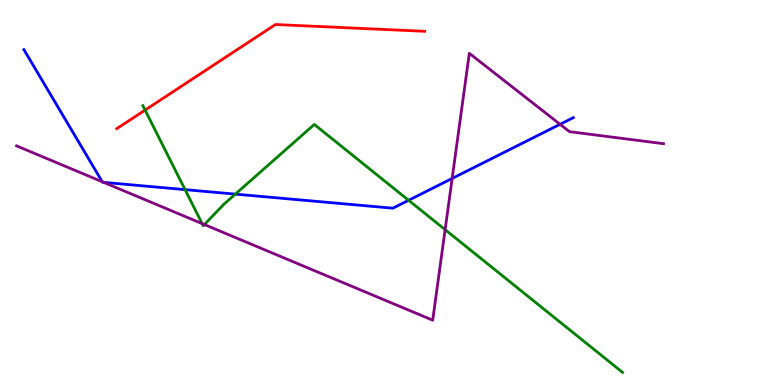[{'lines': ['blue', 'red'], 'intersections': []}, {'lines': ['green', 'red'], 'intersections': [{'x': 1.87, 'y': 7.14}]}, {'lines': ['purple', 'red'], 'intersections': []}, {'lines': ['blue', 'green'], 'intersections': [{'x': 2.39, 'y': 5.07}, {'x': 3.04, 'y': 4.96}, {'x': 5.27, 'y': 4.8}]}, {'lines': ['blue', 'purple'], 'intersections': [{'x': 1.32, 'y': 5.28}, {'x': 1.34, 'y': 5.26}, {'x': 5.83, 'y': 5.37}, {'x': 7.23, 'y': 6.77}]}, {'lines': ['green', 'purple'], 'intersections': [{'x': 2.61, 'y': 4.19}, {'x': 2.64, 'y': 4.17}, {'x': 5.74, 'y': 4.03}]}]